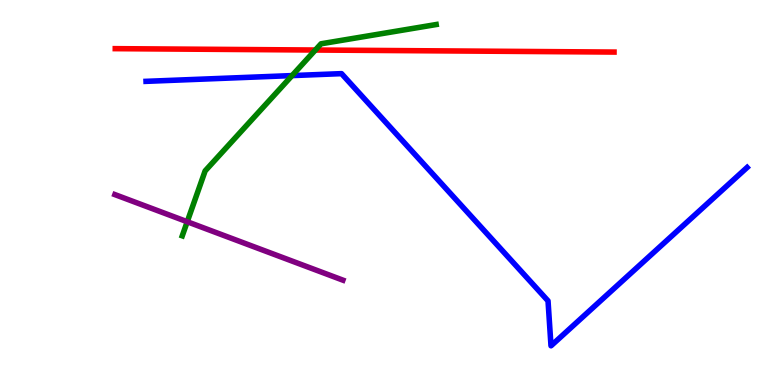[{'lines': ['blue', 'red'], 'intersections': []}, {'lines': ['green', 'red'], 'intersections': [{'x': 4.07, 'y': 8.7}]}, {'lines': ['purple', 'red'], 'intersections': []}, {'lines': ['blue', 'green'], 'intersections': [{'x': 3.77, 'y': 8.04}]}, {'lines': ['blue', 'purple'], 'intersections': []}, {'lines': ['green', 'purple'], 'intersections': [{'x': 2.42, 'y': 4.24}]}]